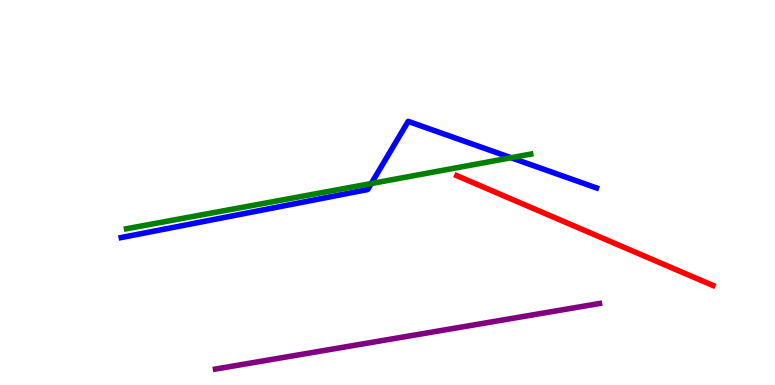[{'lines': ['blue', 'red'], 'intersections': []}, {'lines': ['green', 'red'], 'intersections': []}, {'lines': ['purple', 'red'], 'intersections': []}, {'lines': ['blue', 'green'], 'intersections': [{'x': 4.79, 'y': 5.23}, {'x': 6.59, 'y': 5.9}]}, {'lines': ['blue', 'purple'], 'intersections': []}, {'lines': ['green', 'purple'], 'intersections': []}]